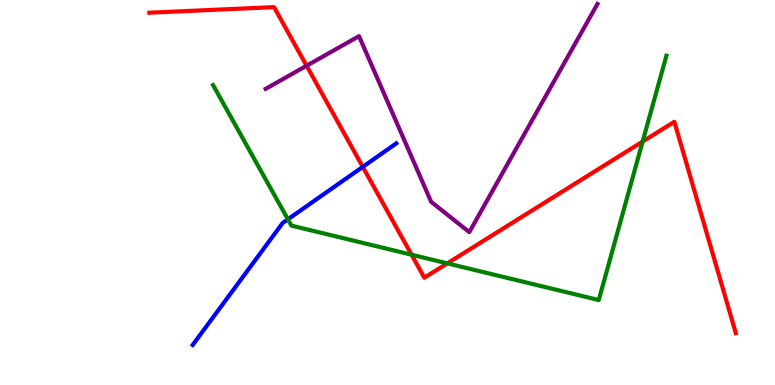[{'lines': ['blue', 'red'], 'intersections': [{'x': 4.68, 'y': 5.67}]}, {'lines': ['green', 'red'], 'intersections': [{'x': 5.31, 'y': 3.38}, {'x': 5.77, 'y': 3.16}, {'x': 8.29, 'y': 6.32}]}, {'lines': ['purple', 'red'], 'intersections': [{'x': 3.96, 'y': 8.29}]}, {'lines': ['blue', 'green'], 'intersections': [{'x': 3.72, 'y': 4.3}]}, {'lines': ['blue', 'purple'], 'intersections': []}, {'lines': ['green', 'purple'], 'intersections': []}]